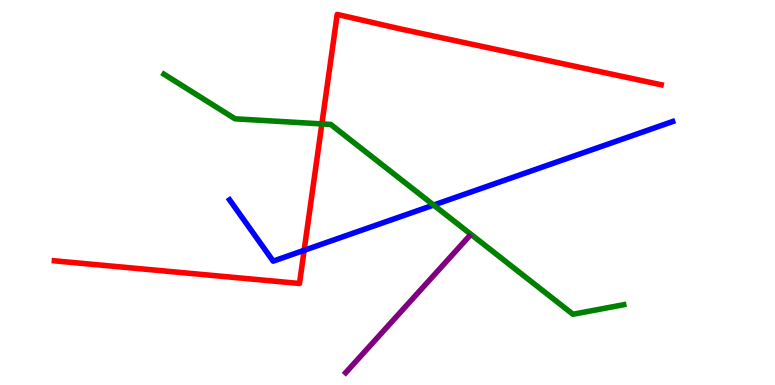[{'lines': ['blue', 'red'], 'intersections': [{'x': 3.92, 'y': 3.5}]}, {'lines': ['green', 'red'], 'intersections': [{'x': 4.15, 'y': 6.78}]}, {'lines': ['purple', 'red'], 'intersections': []}, {'lines': ['blue', 'green'], 'intersections': [{'x': 5.59, 'y': 4.67}]}, {'lines': ['blue', 'purple'], 'intersections': []}, {'lines': ['green', 'purple'], 'intersections': []}]